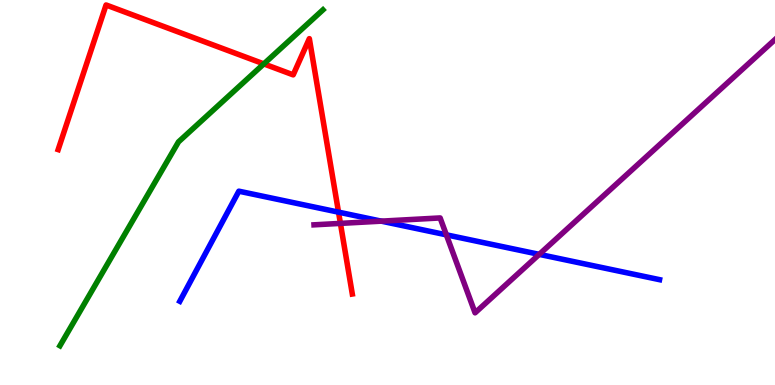[{'lines': ['blue', 'red'], 'intersections': [{'x': 4.37, 'y': 4.49}]}, {'lines': ['green', 'red'], 'intersections': [{'x': 3.4, 'y': 8.34}]}, {'lines': ['purple', 'red'], 'intersections': [{'x': 4.39, 'y': 4.2}]}, {'lines': ['blue', 'green'], 'intersections': []}, {'lines': ['blue', 'purple'], 'intersections': [{'x': 4.92, 'y': 4.26}, {'x': 5.76, 'y': 3.9}, {'x': 6.96, 'y': 3.39}]}, {'lines': ['green', 'purple'], 'intersections': []}]